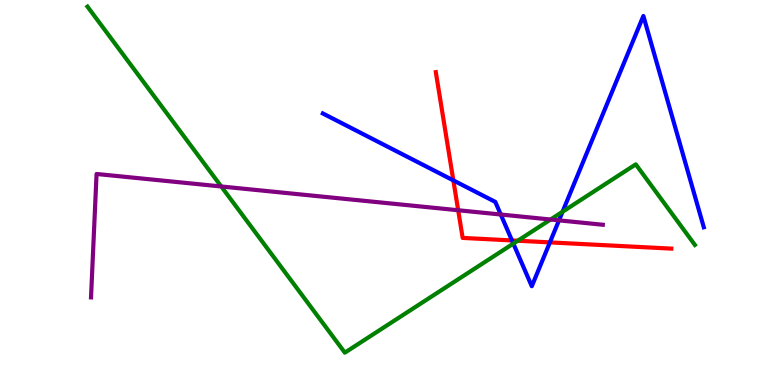[{'lines': ['blue', 'red'], 'intersections': [{'x': 5.85, 'y': 5.31}, {'x': 6.61, 'y': 3.75}, {'x': 7.1, 'y': 3.7}]}, {'lines': ['green', 'red'], 'intersections': [{'x': 6.68, 'y': 3.75}]}, {'lines': ['purple', 'red'], 'intersections': [{'x': 5.91, 'y': 4.54}]}, {'lines': ['blue', 'green'], 'intersections': [{'x': 6.62, 'y': 3.67}, {'x': 7.26, 'y': 4.5}]}, {'lines': ['blue', 'purple'], 'intersections': [{'x': 6.46, 'y': 4.43}, {'x': 7.21, 'y': 4.28}]}, {'lines': ['green', 'purple'], 'intersections': [{'x': 2.85, 'y': 5.16}, {'x': 7.1, 'y': 4.3}]}]